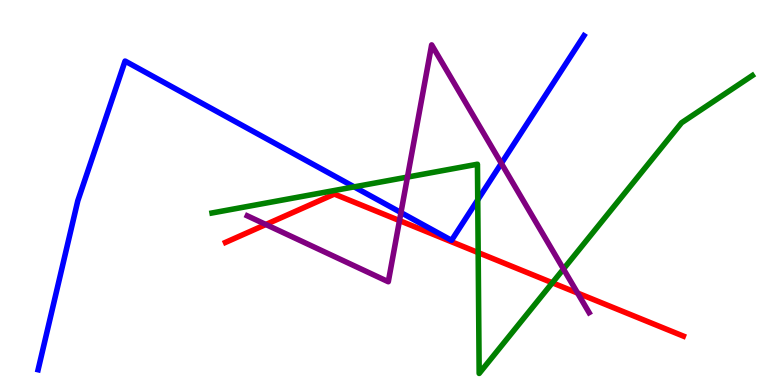[{'lines': ['blue', 'red'], 'intersections': []}, {'lines': ['green', 'red'], 'intersections': [{'x': 6.17, 'y': 3.44}, {'x': 7.13, 'y': 2.65}]}, {'lines': ['purple', 'red'], 'intersections': [{'x': 3.43, 'y': 4.17}, {'x': 5.15, 'y': 4.27}, {'x': 7.45, 'y': 2.39}]}, {'lines': ['blue', 'green'], 'intersections': [{'x': 4.57, 'y': 5.15}, {'x': 6.16, 'y': 4.81}]}, {'lines': ['blue', 'purple'], 'intersections': [{'x': 5.17, 'y': 4.48}, {'x': 6.47, 'y': 5.76}]}, {'lines': ['green', 'purple'], 'intersections': [{'x': 5.26, 'y': 5.4}, {'x': 7.27, 'y': 3.01}]}]